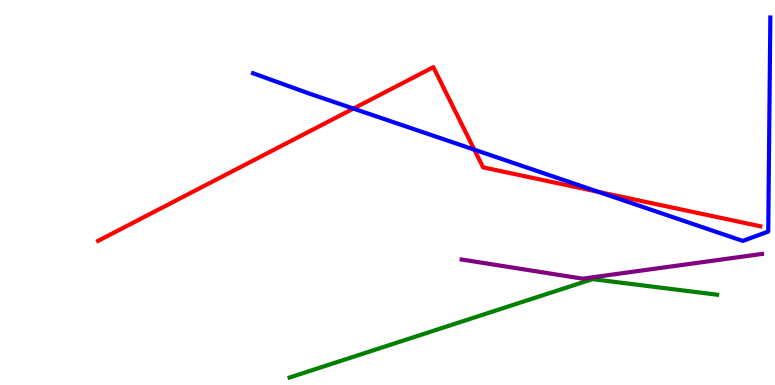[{'lines': ['blue', 'red'], 'intersections': [{'x': 4.56, 'y': 7.18}, {'x': 6.12, 'y': 6.11}, {'x': 7.72, 'y': 5.02}]}, {'lines': ['green', 'red'], 'intersections': []}, {'lines': ['purple', 'red'], 'intersections': []}, {'lines': ['blue', 'green'], 'intersections': []}, {'lines': ['blue', 'purple'], 'intersections': []}, {'lines': ['green', 'purple'], 'intersections': []}]